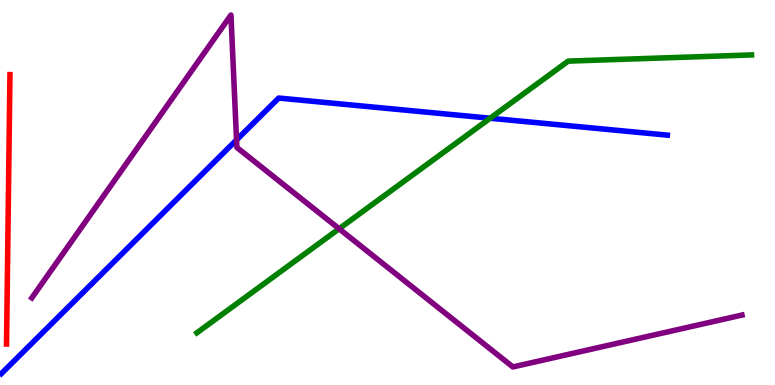[{'lines': ['blue', 'red'], 'intersections': []}, {'lines': ['green', 'red'], 'intersections': []}, {'lines': ['purple', 'red'], 'intersections': []}, {'lines': ['blue', 'green'], 'intersections': [{'x': 6.32, 'y': 6.93}]}, {'lines': ['blue', 'purple'], 'intersections': [{'x': 3.05, 'y': 6.37}]}, {'lines': ['green', 'purple'], 'intersections': [{'x': 4.38, 'y': 4.06}]}]